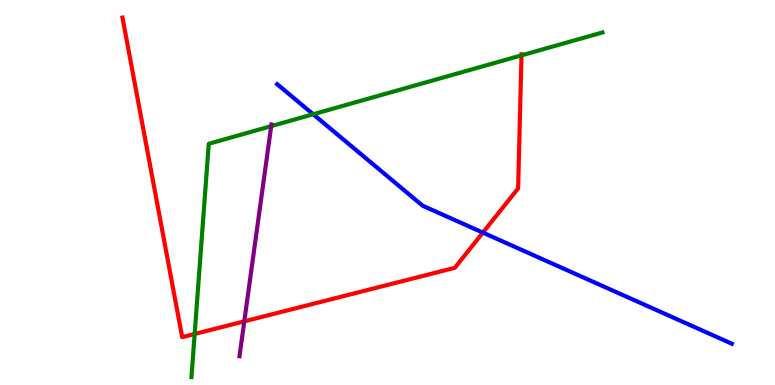[{'lines': ['blue', 'red'], 'intersections': [{'x': 6.23, 'y': 3.96}]}, {'lines': ['green', 'red'], 'intersections': [{'x': 2.51, 'y': 1.33}, {'x': 6.73, 'y': 8.56}]}, {'lines': ['purple', 'red'], 'intersections': [{'x': 3.15, 'y': 1.65}]}, {'lines': ['blue', 'green'], 'intersections': [{'x': 4.04, 'y': 7.03}]}, {'lines': ['blue', 'purple'], 'intersections': []}, {'lines': ['green', 'purple'], 'intersections': [{'x': 3.5, 'y': 6.72}]}]